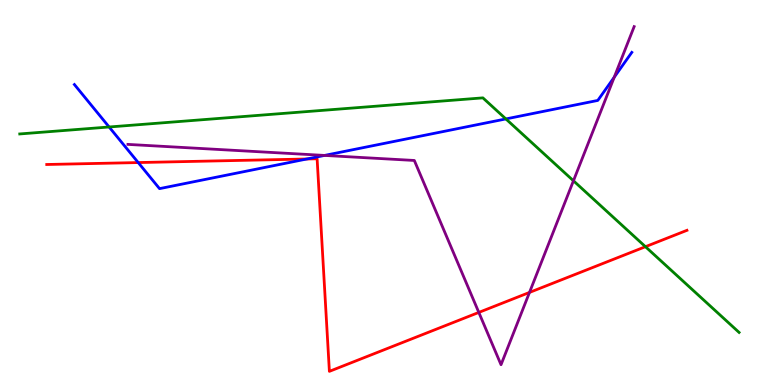[{'lines': ['blue', 'red'], 'intersections': [{'x': 1.78, 'y': 5.78}, {'x': 3.96, 'y': 5.87}]}, {'lines': ['green', 'red'], 'intersections': [{'x': 8.33, 'y': 3.59}]}, {'lines': ['purple', 'red'], 'intersections': [{'x': 6.18, 'y': 1.89}, {'x': 6.83, 'y': 2.4}]}, {'lines': ['blue', 'green'], 'intersections': [{'x': 1.41, 'y': 6.7}, {'x': 6.53, 'y': 6.91}]}, {'lines': ['blue', 'purple'], 'intersections': [{'x': 4.19, 'y': 5.96}, {'x': 7.93, 'y': 7.99}]}, {'lines': ['green', 'purple'], 'intersections': [{'x': 7.4, 'y': 5.3}]}]